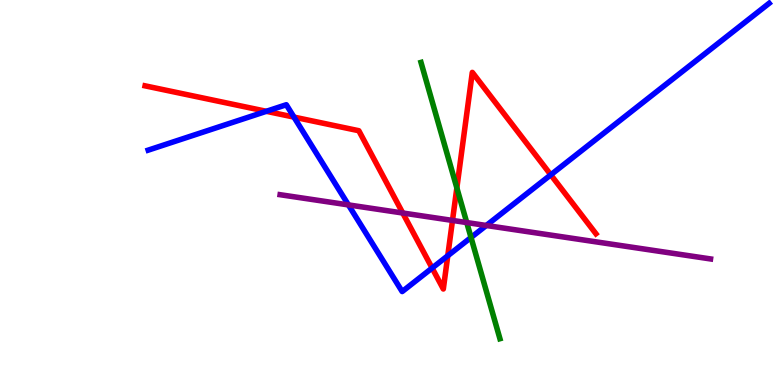[{'lines': ['blue', 'red'], 'intersections': [{'x': 3.44, 'y': 7.11}, {'x': 3.79, 'y': 6.96}, {'x': 5.58, 'y': 3.04}, {'x': 5.78, 'y': 3.36}, {'x': 7.11, 'y': 5.46}]}, {'lines': ['green', 'red'], 'intersections': [{'x': 5.89, 'y': 5.12}]}, {'lines': ['purple', 'red'], 'intersections': [{'x': 5.2, 'y': 4.47}, {'x': 5.84, 'y': 4.27}]}, {'lines': ['blue', 'green'], 'intersections': [{'x': 6.08, 'y': 3.83}]}, {'lines': ['blue', 'purple'], 'intersections': [{'x': 4.5, 'y': 4.68}, {'x': 6.27, 'y': 4.14}]}, {'lines': ['green', 'purple'], 'intersections': [{'x': 6.02, 'y': 4.22}]}]